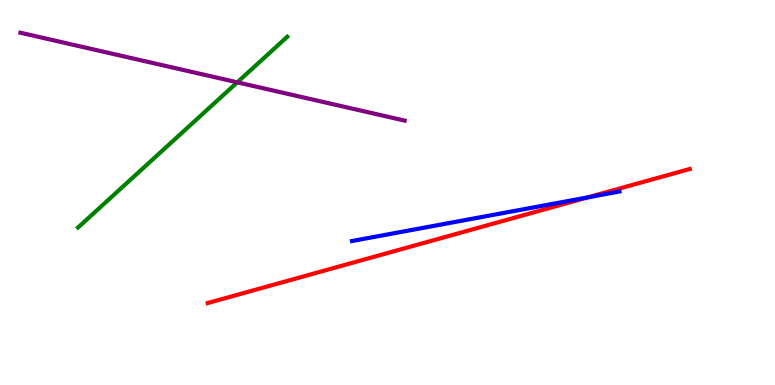[{'lines': ['blue', 'red'], 'intersections': [{'x': 7.58, 'y': 4.87}]}, {'lines': ['green', 'red'], 'intersections': []}, {'lines': ['purple', 'red'], 'intersections': []}, {'lines': ['blue', 'green'], 'intersections': []}, {'lines': ['blue', 'purple'], 'intersections': []}, {'lines': ['green', 'purple'], 'intersections': [{'x': 3.06, 'y': 7.86}]}]